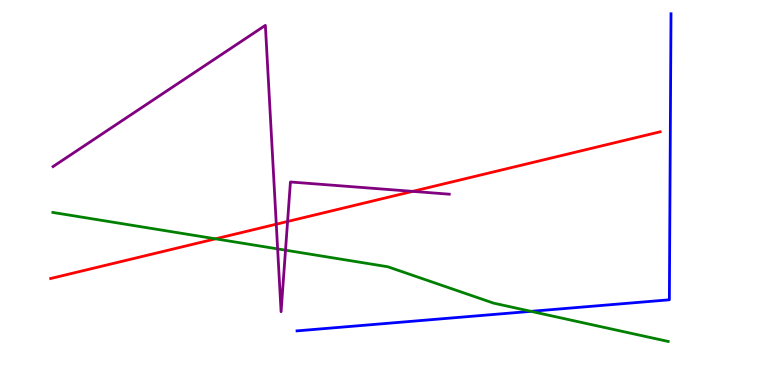[{'lines': ['blue', 'red'], 'intersections': []}, {'lines': ['green', 'red'], 'intersections': [{'x': 2.78, 'y': 3.8}]}, {'lines': ['purple', 'red'], 'intersections': [{'x': 3.56, 'y': 4.18}, {'x': 3.71, 'y': 4.25}, {'x': 5.32, 'y': 5.03}]}, {'lines': ['blue', 'green'], 'intersections': [{'x': 6.85, 'y': 1.91}]}, {'lines': ['blue', 'purple'], 'intersections': []}, {'lines': ['green', 'purple'], 'intersections': [{'x': 3.58, 'y': 3.54}, {'x': 3.68, 'y': 3.5}]}]